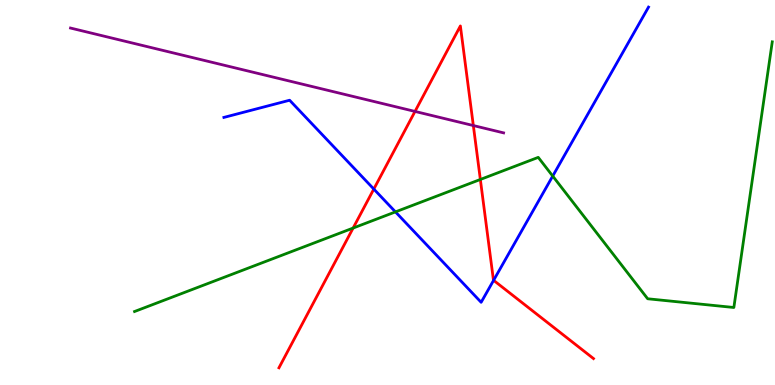[{'lines': ['blue', 'red'], 'intersections': [{'x': 4.82, 'y': 5.09}, {'x': 6.37, 'y': 2.72}]}, {'lines': ['green', 'red'], 'intersections': [{'x': 4.56, 'y': 4.08}, {'x': 6.2, 'y': 5.34}]}, {'lines': ['purple', 'red'], 'intersections': [{'x': 5.35, 'y': 7.11}, {'x': 6.11, 'y': 6.74}]}, {'lines': ['blue', 'green'], 'intersections': [{'x': 5.1, 'y': 4.5}, {'x': 7.13, 'y': 5.43}]}, {'lines': ['blue', 'purple'], 'intersections': []}, {'lines': ['green', 'purple'], 'intersections': []}]